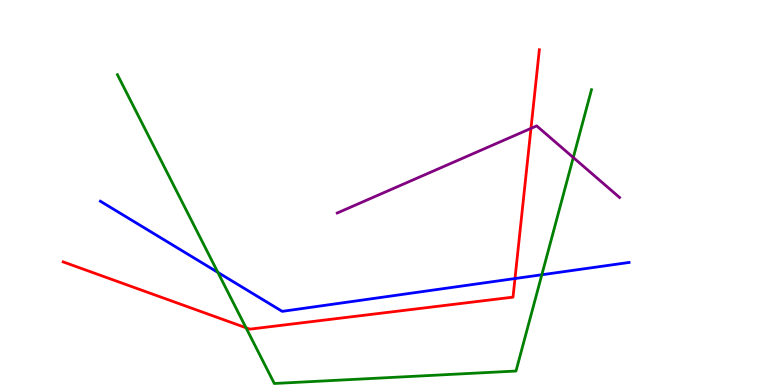[{'lines': ['blue', 'red'], 'intersections': [{'x': 6.65, 'y': 2.77}]}, {'lines': ['green', 'red'], 'intersections': [{'x': 3.17, 'y': 1.49}]}, {'lines': ['purple', 'red'], 'intersections': [{'x': 6.85, 'y': 6.67}]}, {'lines': ['blue', 'green'], 'intersections': [{'x': 2.81, 'y': 2.92}, {'x': 6.99, 'y': 2.86}]}, {'lines': ['blue', 'purple'], 'intersections': []}, {'lines': ['green', 'purple'], 'intersections': [{'x': 7.4, 'y': 5.91}]}]